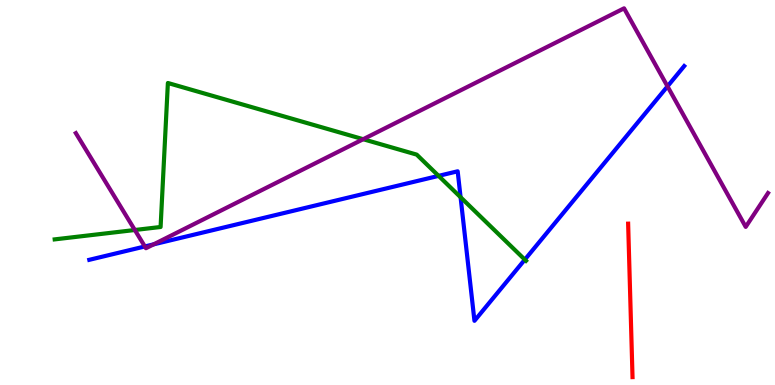[{'lines': ['blue', 'red'], 'intersections': []}, {'lines': ['green', 'red'], 'intersections': []}, {'lines': ['purple', 'red'], 'intersections': []}, {'lines': ['blue', 'green'], 'intersections': [{'x': 5.66, 'y': 5.43}, {'x': 5.94, 'y': 4.88}, {'x': 6.77, 'y': 3.26}]}, {'lines': ['blue', 'purple'], 'intersections': [{'x': 1.87, 'y': 3.6}, {'x': 1.98, 'y': 3.65}, {'x': 8.61, 'y': 7.76}]}, {'lines': ['green', 'purple'], 'intersections': [{'x': 1.74, 'y': 4.03}, {'x': 4.69, 'y': 6.38}]}]